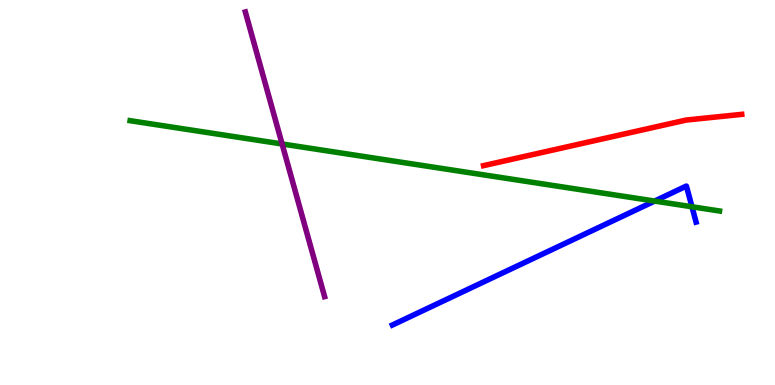[{'lines': ['blue', 'red'], 'intersections': []}, {'lines': ['green', 'red'], 'intersections': []}, {'lines': ['purple', 'red'], 'intersections': []}, {'lines': ['blue', 'green'], 'intersections': [{'x': 8.45, 'y': 4.78}, {'x': 8.93, 'y': 4.63}]}, {'lines': ['blue', 'purple'], 'intersections': []}, {'lines': ['green', 'purple'], 'intersections': [{'x': 3.64, 'y': 6.26}]}]